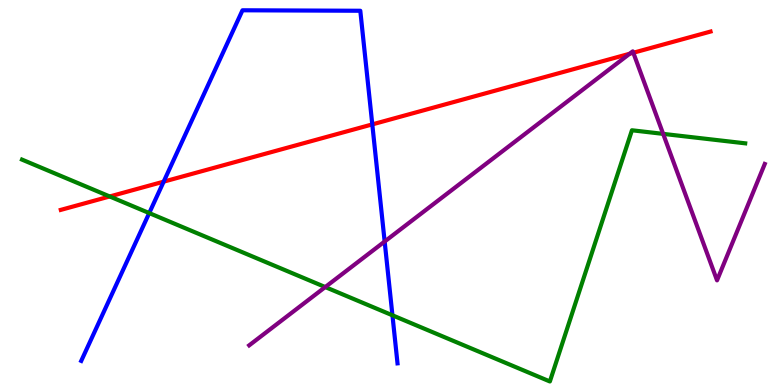[{'lines': ['blue', 'red'], 'intersections': [{'x': 2.11, 'y': 5.28}, {'x': 4.8, 'y': 6.77}]}, {'lines': ['green', 'red'], 'intersections': [{'x': 1.42, 'y': 4.9}]}, {'lines': ['purple', 'red'], 'intersections': [{'x': 8.12, 'y': 8.6}, {'x': 8.17, 'y': 8.63}]}, {'lines': ['blue', 'green'], 'intersections': [{'x': 1.93, 'y': 4.47}, {'x': 5.06, 'y': 1.81}]}, {'lines': ['blue', 'purple'], 'intersections': [{'x': 4.96, 'y': 3.73}]}, {'lines': ['green', 'purple'], 'intersections': [{'x': 4.2, 'y': 2.54}, {'x': 8.56, 'y': 6.52}]}]